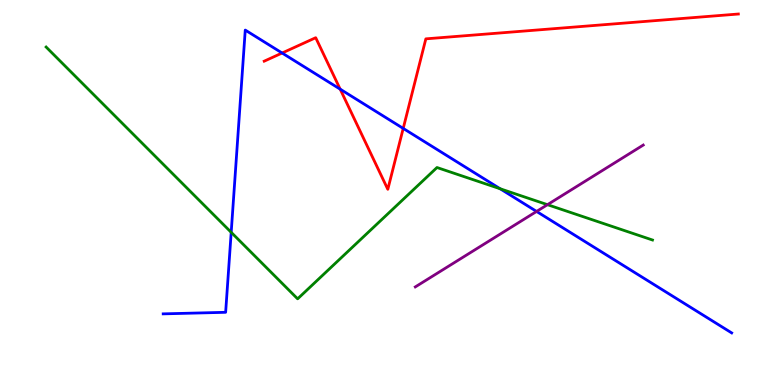[{'lines': ['blue', 'red'], 'intersections': [{'x': 3.64, 'y': 8.62}, {'x': 4.39, 'y': 7.68}, {'x': 5.2, 'y': 6.66}]}, {'lines': ['green', 'red'], 'intersections': []}, {'lines': ['purple', 'red'], 'intersections': []}, {'lines': ['blue', 'green'], 'intersections': [{'x': 2.98, 'y': 3.97}, {'x': 6.45, 'y': 5.1}]}, {'lines': ['blue', 'purple'], 'intersections': [{'x': 6.92, 'y': 4.51}]}, {'lines': ['green', 'purple'], 'intersections': [{'x': 7.06, 'y': 4.68}]}]